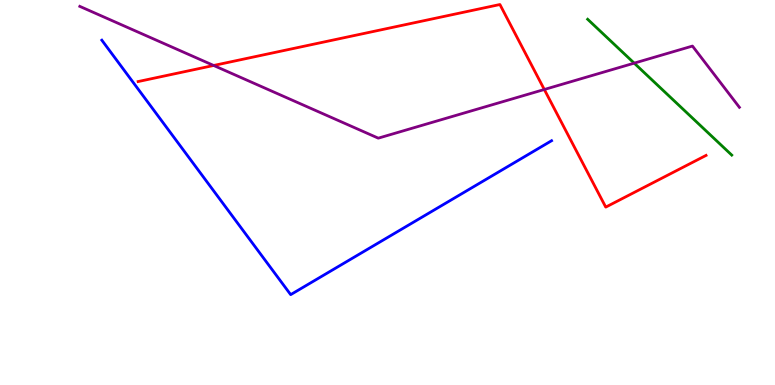[{'lines': ['blue', 'red'], 'intersections': []}, {'lines': ['green', 'red'], 'intersections': []}, {'lines': ['purple', 'red'], 'intersections': [{'x': 2.76, 'y': 8.3}, {'x': 7.02, 'y': 7.68}]}, {'lines': ['blue', 'green'], 'intersections': []}, {'lines': ['blue', 'purple'], 'intersections': []}, {'lines': ['green', 'purple'], 'intersections': [{'x': 8.18, 'y': 8.36}]}]